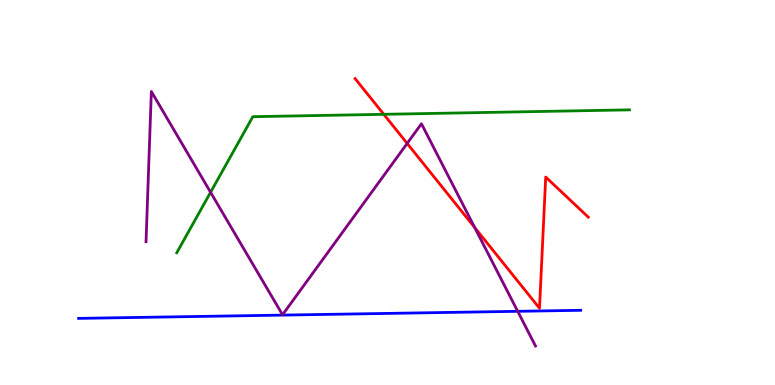[{'lines': ['blue', 'red'], 'intersections': []}, {'lines': ['green', 'red'], 'intersections': [{'x': 4.95, 'y': 7.03}]}, {'lines': ['purple', 'red'], 'intersections': [{'x': 5.25, 'y': 6.27}, {'x': 6.13, 'y': 4.09}]}, {'lines': ['blue', 'green'], 'intersections': []}, {'lines': ['blue', 'purple'], 'intersections': [{'x': 6.68, 'y': 1.91}]}, {'lines': ['green', 'purple'], 'intersections': [{'x': 2.72, 'y': 5.01}]}]